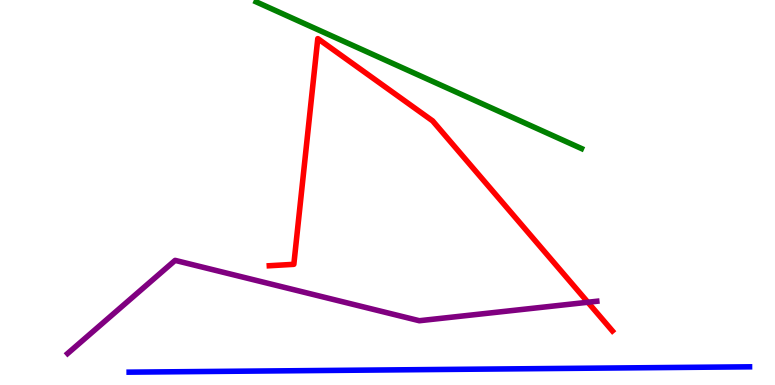[{'lines': ['blue', 'red'], 'intersections': []}, {'lines': ['green', 'red'], 'intersections': []}, {'lines': ['purple', 'red'], 'intersections': [{'x': 7.59, 'y': 2.15}]}, {'lines': ['blue', 'green'], 'intersections': []}, {'lines': ['blue', 'purple'], 'intersections': []}, {'lines': ['green', 'purple'], 'intersections': []}]